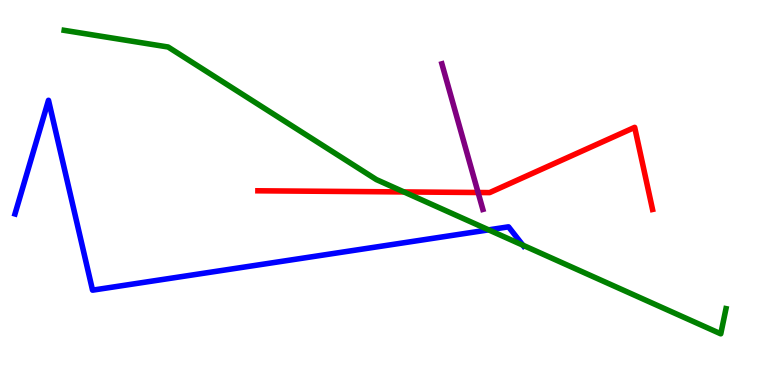[{'lines': ['blue', 'red'], 'intersections': []}, {'lines': ['green', 'red'], 'intersections': [{'x': 5.21, 'y': 5.01}]}, {'lines': ['purple', 'red'], 'intersections': [{'x': 6.17, 'y': 5.0}]}, {'lines': ['blue', 'green'], 'intersections': [{'x': 6.3, 'y': 4.03}, {'x': 6.75, 'y': 3.63}]}, {'lines': ['blue', 'purple'], 'intersections': []}, {'lines': ['green', 'purple'], 'intersections': []}]